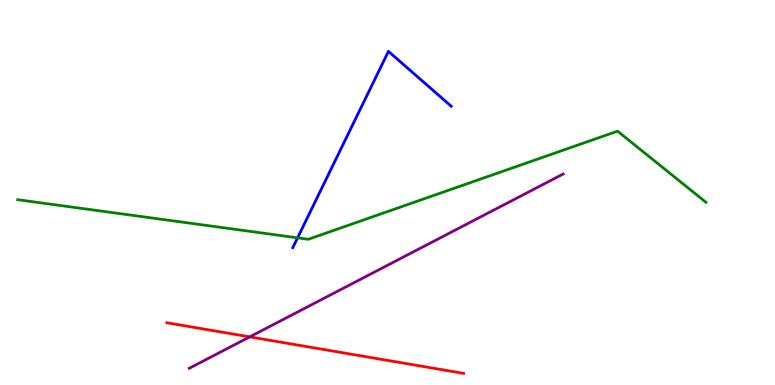[{'lines': ['blue', 'red'], 'intersections': []}, {'lines': ['green', 'red'], 'intersections': []}, {'lines': ['purple', 'red'], 'intersections': [{'x': 3.22, 'y': 1.25}]}, {'lines': ['blue', 'green'], 'intersections': [{'x': 3.84, 'y': 3.82}]}, {'lines': ['blue', 'purple'], 'intersections': []}, {'lines': ['green', 'purple'], 'intersections': []}]